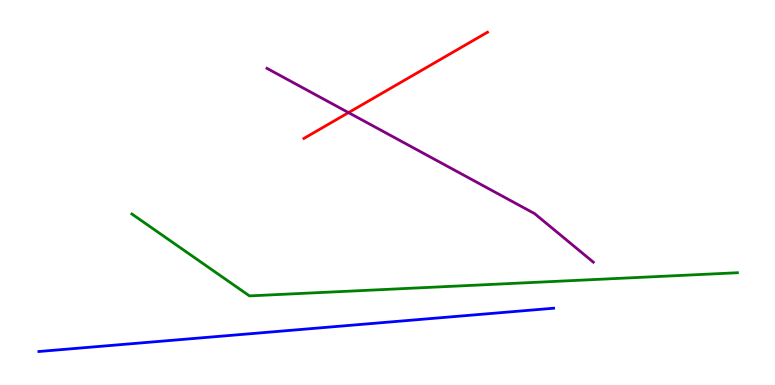[{'lines': ['blue', 'red'], 'intersections': []}, {'lines': ['green', 'red'], 'intersections': []}, {'lines': ['purple', 'red'], 'intersections': [{'x': 4.5, 'y': 7.07}]}, {'lines': ['blue', 'green'], 'intersections': []}, {'lines': ['blue', 'purple'], 'intersections': []}, {'lines': ['green', 'purple'], 'intersections': []}]